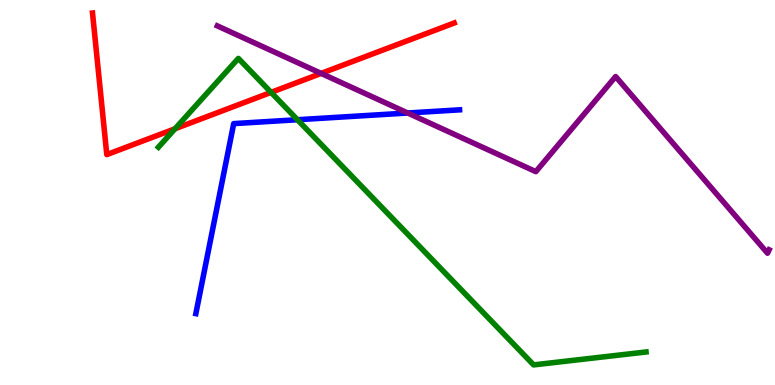[{'lines': ['blue', 'red'], 'intersections': []}, {'lines': ['green', 'red'], 'intersections': [{'x': 2.26, 'y': 6.66}, {'x': 3.5, 'y': 7.6}]}, {'lines': ['purple', 'red'], 'intersections': [{'x': 4.14, 'y': 8.09}]}, {'lines': ['blue', 'green'], 'intersections': [{'x': 3.84, 'y': 6.89}]}, {'lines': ['blue', 'purple'], 'intersections': [{'x': 5.26, 'y': 7.06}]}, {'lines': ['green', 'purple'], 'intersections': []}]